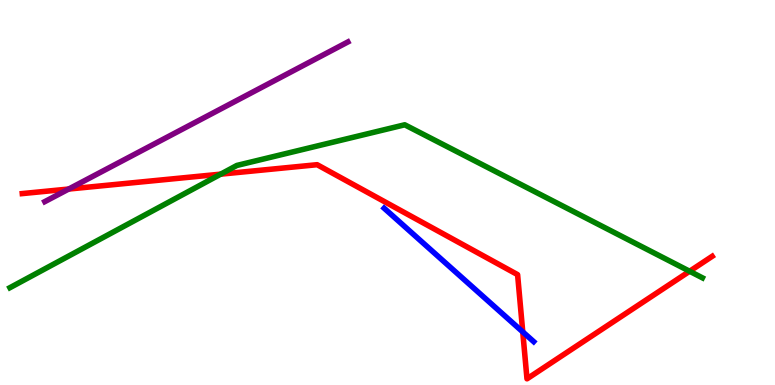[{'lines': ['blue', 'red'], 'intersections': [{'x': 6.75, 'y': 1.38}]}, {'lines': ['green', 'red'], 'intersections': [{'x': 2.85, 'y': 5.48}, {'x': 8.9, 'y': 2.95}]}, {'lines': ['purple', 'red'], 'intersections': [{'x': 0.887, 'y': 5.09}]}, {'lines': ['blue', 'green'], 'intersections': []}, {'lines': ['blue', 'purple'], 'intersections': []}, {'lines': ['green', 'purple'], 'intersections': []}]